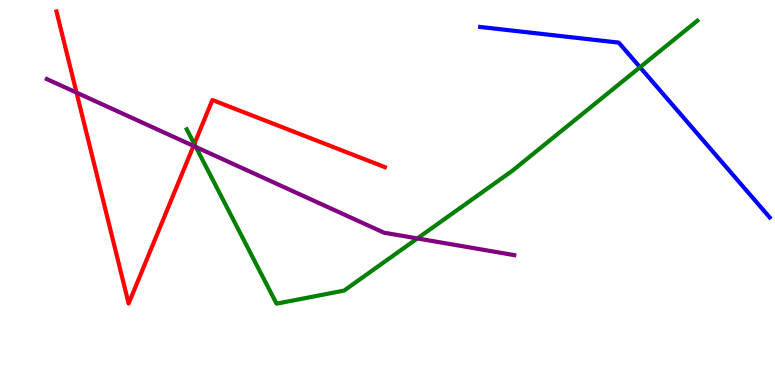[{'lines': ['blue', 'red'], 'intersections': []}, {'lines': ['green', 'red'], 'intersections': [{'x': 2.51, 'y': 6.26}]}, {'lines': ['purple', 'red'], 'intersections': [{'x': 0.988, 'y': 7.59}, {'x': 2.5, 'y': 6.21}]}, {'lines': ['blue', 'green'], 'intersections': [{'x': 8.26, 'y': 8.25}]}, {'lines': ['blue', 'purple'], 'intersections': []}, {'lines': ['green', 'purple'], 'intersections': [{'x': 2.53, 'y': 6.18}, {'x': 5.39, 'y': 3.81}]}]